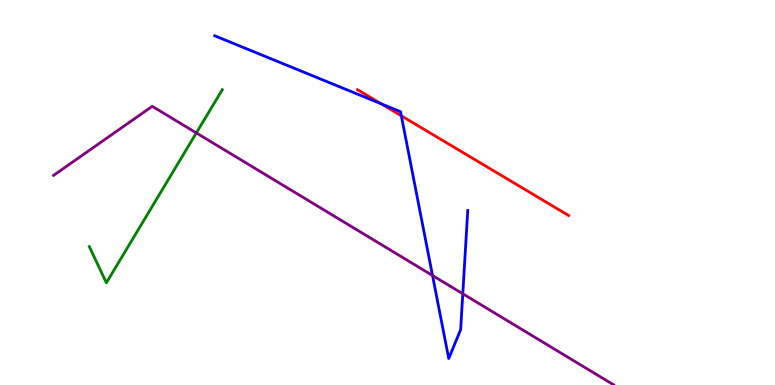[{'lines': ['blue', 'red'], 'intersections': [{'x': 4.92, 'y': 7.31}, {'x': 5.18, 'y': 6.99}]}, {'lines': ['green', 'red'], 'intersections': []}, {'lines': ['purple', 'red'], 'intersections': []}, {'lines': ['blue', 'green'], 'intersections': []}, {'lines': ['blue', 'purple'], 'intersections': [{'x': 5.58, 'y': 2.84}, {'x': 5.97, 'y': 2.37}]}, {'lines': ['green', 'purple'], 'intersections': [{'x': 2.53, 'y': 6.55}]}]